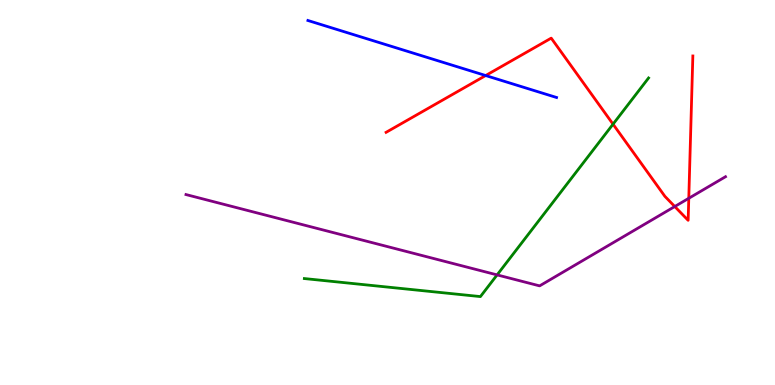[{'lines': ['blue', 'red'], 'intersections': [{'x': 6.27, 'y': 8.04}]}, {'lines': ['green', 'red'], 'intersections': [{'x': 7.91, 'y': 6.77}]}, {'lines': ['purple', 'red'], 'intersections': [{'x': 8.71, 'y': 4.64}, {'x': 8.89, 'y': 4.85}]}, {'lines': ['blue', 'green'], 'intersections': []}, {'lines': ['blue', 'purple'], 'intersections': []}, {'lines': ['green', 'purple'], 'intersections': [{'x': 6.41, 'y': 2.86}]}]